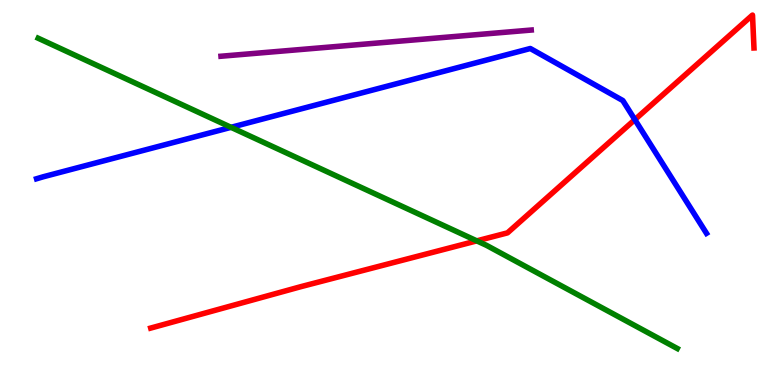[{'lines': ['blue', 'red'], 'intersections': [{'x': 8.19, 'y': 6.89}]}, {'lines': ['green', 'red'], 'intersections': [{'x': 6.15, 'y': 3.74}]}, {'lines': ['purple', 'red'], 'intersections': []}, {'lines': ['blue', 'green'], 'intersections': [{'x': 2.98, 'y': 6.69}]}, {'lines': ['blue', 'purple'], 'intersections': []}, {'lines': ['green', 'purple'], 'intersections': []}]